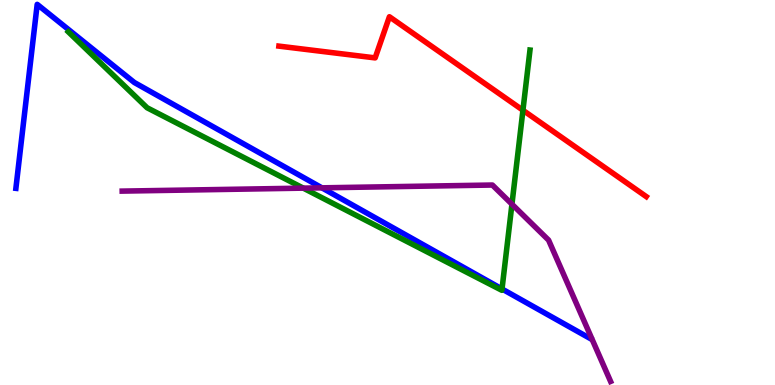[{'lines': ['blue', 'red'], 'intersections': []}, {'lines': ['green', 'red'], 'intersections': [{'x': 6.75, 'y': 7.14}]}, {'lines': ['purple', 'red'], 'intersections': []}, {'lines': ['blue', 'green'], 'intersections': [{'x': 6.48, 'y': 2.49}]}, {'lines': ['blue', 'purple'], 'intersections': [{'x': 4.15, 'y': 5.12}]}, {'lines': ['green', 'purple'], 'intersections': [{'x': 3.91, 'y': 5.11}, {'x': 6.61, 'y': 4.7}]}]